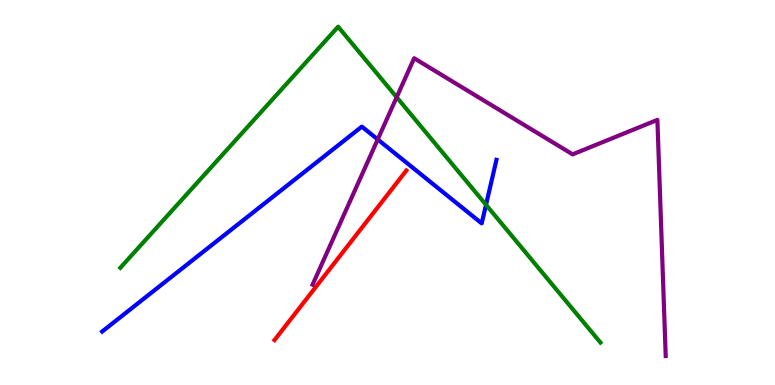[{'lines': ['blue', 'red'], 'intersections': []}, {'lines': ['green', 'red'], 'intersections': []}, {'lines': ['purple', 'red'], 'intersections': []}, {'lines': ['blue', 'green'], 'intersections': [{'x': 6.27, 'y': 4.68}]}, {'lines': ['blue', 'purple'], 'intersections': [{'x': 4.87, 'y': 6.38}]}, {'lines': ['green', 'purple'], 'intersections': [{'x': 5.12, 'y': 7.47}]}]